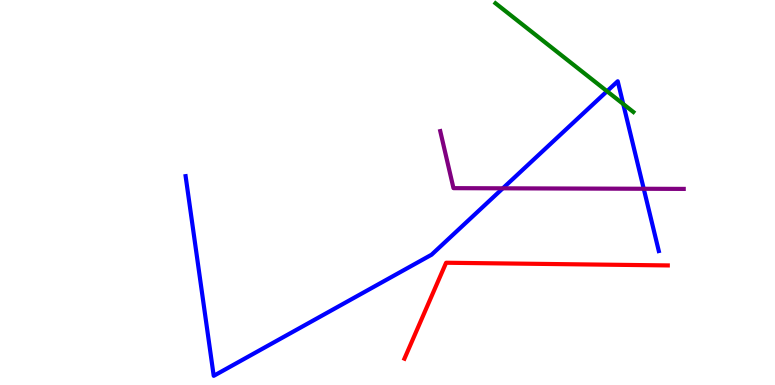[{'lines': ['blue', 'red'], 'intersections': []}, {'lines': ['green', 'red'], 'intersections': []}, {'lines': ['purple', 'red'], 'intersections': []}, {'lines': ['blue', 'green'], 'intersections': [{'x': 7.83, 'y': 7.63}, {'x': 8.04, 'y': 7.3}]}, {'lines': ['blue', 'purple'], 'intersections': [{'x': 6.49, 'y': 5.11}, {'x': 8.31, 'y': 5.1}]}, {'lines': ['green', 'purple'], 'intersections': []}]